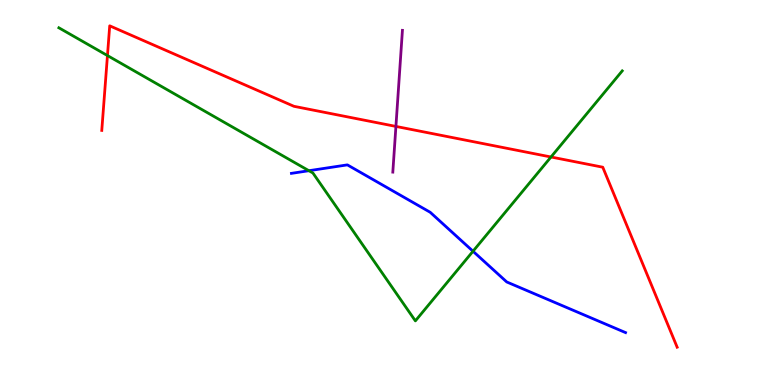[{'lines': ['blue', 'red'], 'intersections': []}, {'lines': ['green', 'red'], 'intersections': [{'x': 1.39, 'y': 8.56}, {'x': 7.11, 'y': 5.92}]}, {'lines': ['purple', 'red'], 'intersections': [{'x': 5.11, 'y': 6.72}]}, {'lines': ['blue', 'green'], 'intersections': [{'x': 3.99, 'y': 5.57}, {'x': 6.1, 'y': 3.47}]}, {'lines': ['blue', 'purple'], 'intersections': []}, {'lines': ['green', 'purple'], 'intersections': []}]